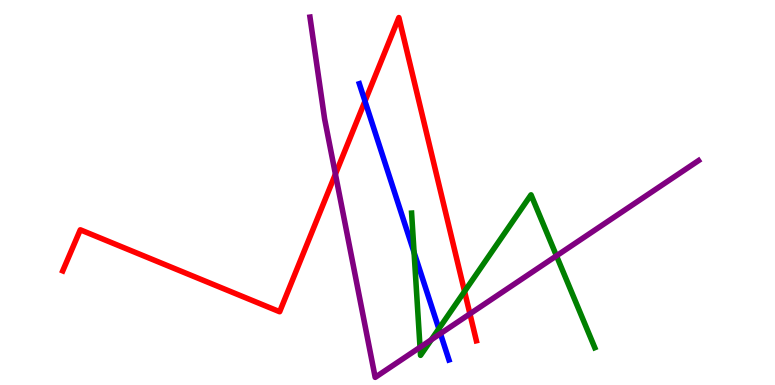[{'lines': ['blue', 'red'], 'intersections': [{'x': 4.71, 'y': 7.37}]}, {'lines': ['green', 'red'], 'intersections': [{'x': 5.99, 'y': 2.43}]}, {'lines': ['purple', 'red'], 'intersections': [{'x': 4.33, 'y': 5.48}, {'x': 6.06, 'y': 1.85}]}, {'lines': ['blue', 'green'], 'intersections': [{'x': 5.34, 'y': 3.44}, {'x': 5.66, 'y': 1.46}]}, {'lines': ['blue', 'purple'], 'intersections': [{'x': 5.68, 'y': 1.33}]}, {'lines': ['green', 'purple'], 'intersections': [{'x': 5.42, 'y': 0.98}, {'x': 5.56, 'y': 1.18}, {'x': 7.18, 'y': 3.36}]}]